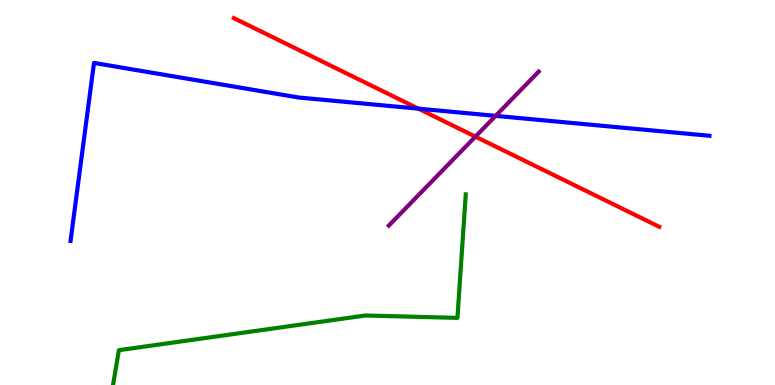[{'lines': ['blue', 'red'], 'intersections': [{'x': 5.4, 'y': 7.18}]}, {'lines': ['green', 'red'], 'intersections': []}, {'lines': ['purple', 'red'], 'intersections': [{'x': 6.13, 'y': 6.45}]}, {'lines': ['blue', 'green'], 'intersections': []}, {'lines': ['blue', 'purple'], 'intersections': [{'x': 6.4, 'y': 6.99}]}, {'lines': ['green', 'purple'], 'intersections': []}]